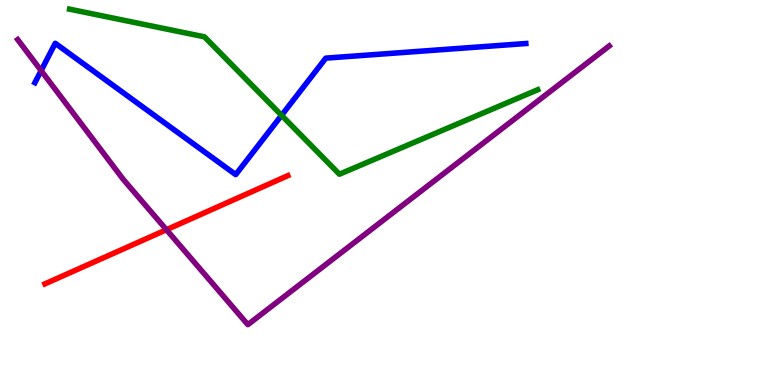[{'lines': ['blue', 'red'], 'intersections': []}, {'lines': ['green', 'red'], 'intersections': []}, {'lines': ['purple', 'red'], 'intersections': [{'x': 2.15, 'y': 4.03}]}, {'lines': ['blue', 'green'], 'intersections': [{'x': 3.63, 'y': 7.0}]}, {'lines': ['blue', 'purple'], 'intersections': [{'x': 0.531, 'y': 8.17}]}, {'lines': ['green', 'purple'], 'intersections': []}]